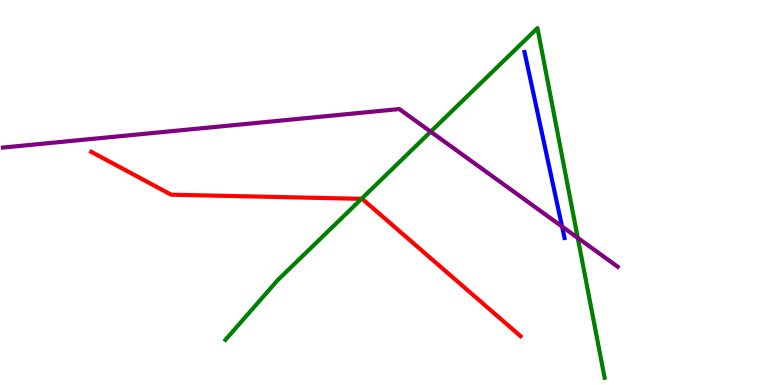[{'lines': ['blue', 'red'], 'intersections': []}, {'lines': ['green', 'red'], 'intersections': [{'x': 4.66, 'y': 4.84}]}, {'lines': ['purple', 'red'], 'intersections': []}, {'lines': ['blue', 'green'], 'intersections': []}, {'lines': ['blue', 'purple'], 'intersections': [{'x': 7.25, 'y': 4.12}]}, {'lines': ['green', 'purple'], 'intersections': [{'x': 5.56, 'y': 6.58}, {'x': 7.45, 'y': 3.82}]}]